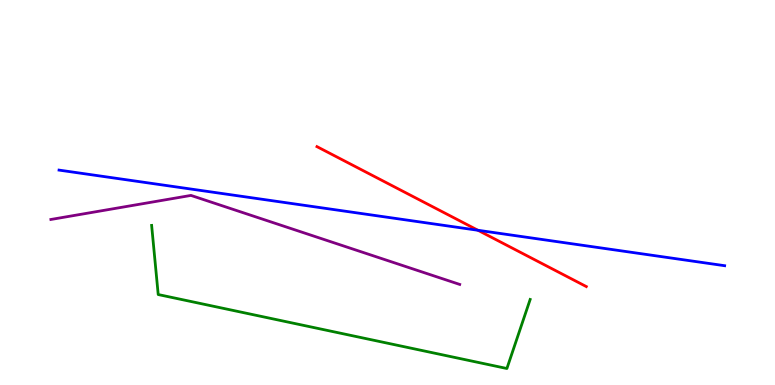[{'lines': ['blue', 'red'], 'intersections': [{'x': 6.17, 'y': 4.02}]}, {'lines': ['green', 'red'], 'intersections': []}, {'lines': ['purple', 'red'], 'intersections': []}, {'lines': ['blue', 'green'], 'intersections': []}, {'lines': ['blue', 'purple'], 'intersections': []}, {'lines': ['green', 'purple'], 'intersections': []}]